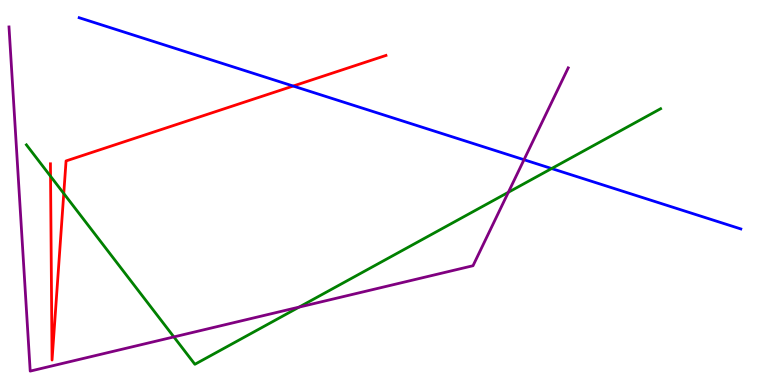[{'lines': ['blue', 'red'], 'intersections': [{'x': 3.78, 'y': 7.77}]}, {'lines': ['green', 'red'], 'intersections': [{'x': 0.652, 'y': 5.42}, {'x': 0.823, 'y': 4.97}]}, {'lines': ['purple', 'red'], 'intersections': []}, {'lines': ['blue', 'green'], 'intersections': [{'x': 7.12, 'y': 5.62}]}, {'lines': ['blue', 'purple'], 'intersections': [{'x': 6.76, 'y': 5.85}]}, {'lines': ['green', 'purple'], 'intersections': [{'x': 2.24, 'y': 1.25}, {'x': 3.86, 'y': 2.02}, {'x': 6.56, 'y': 5.01}]}]